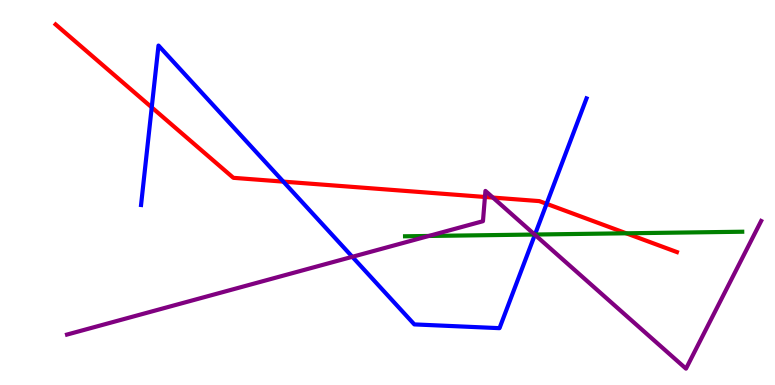[{'lines': ['blue', 'red'], 'intersections': [{'x': 1.96, 'y': 7.21}, {'x': 3.66, 'y': 5.28}, {'x': 7.05, 'y': 4.71}]}, {'lines': ['green', 'red'], 'intersections': [{'x': 8.08, 'y': 3.94}]}, {'lines': ['purple', 'red'], 'intersections': [{'x': 6.26, 'y': 4.88}, {'x': 6.36, 'y': 4.87}]}, {'lines': ['blue', 'green'], 'intersections': [{'x': 6.9, 'y': 3.91}]}, {'lines': ['blue', 'purple'], 'intersections': [{'x': 4.55, 'y': 3.33}, {'x': 6.9, 'y': 3.9}]}, {'lines': ['green', 'purple'], 'intersections': [{'x': 5.53, 'y': 3.87}, {'x': 6.9, 'y': 3.91}]}]